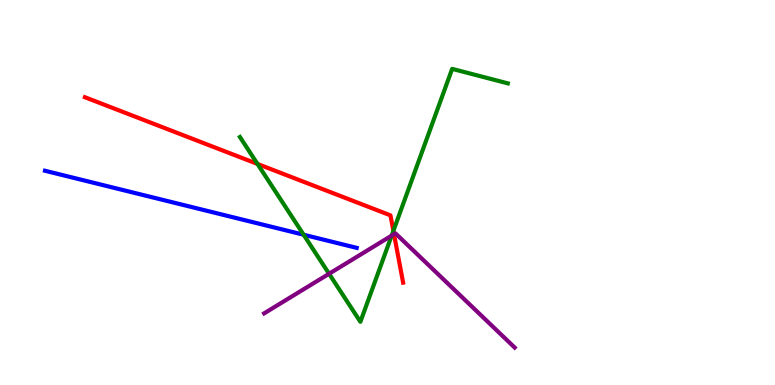[{'lines': ['blue', 'red'], 'intersections': []}, {'lines': ['green', 'red'], 'intersections': [{'x': 3.32, 'y': 5.74}, {'x': 5.08, 'y': 4.0}]}, {'lines': ['purple', 'red'], 'intersections': [{'x': 5.08, 'y': 3.92}]}, {'lines': ['blue', 'green'], 'intersections': [{'x': 3.92, 'y': 3.9}]}, {'lines': ['blue', 'purple'], 'intersections': []}, {'lines': ['green', 'purple'], 'intersections': [{'x': 4.25, 'y': 2.89}, {'x': 5.05, 'y': 3.88}]}]